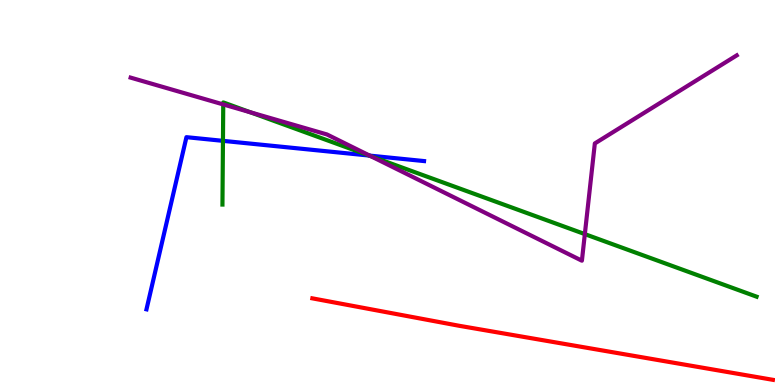[{'lines': ['blue', 'red'], 'intersections': []}, {'lines': ['green', 'red'], 'intersections': []}, {'lines': ['purple', 'red'], 'intersections': []}, {'lines': ['blue', 'green'], 'intersections': [{'x': 2.88, 'y': 6.34}, {'x': 4.76, 'y': 5.96}]}, {'lines': ['blue', 'purple'], 'intersections': [{'x': 4.77, 'y': 5.96}]}, {'lines': ['green', 'purple'], 'intersections': [{'x': 2.88, 'y': 7.29}, {'x': 3.23, 'y': 7.08}, {'x': 4.78, 'y': 5.95}, {'x': 7.55, 'y': 3.92}]}]